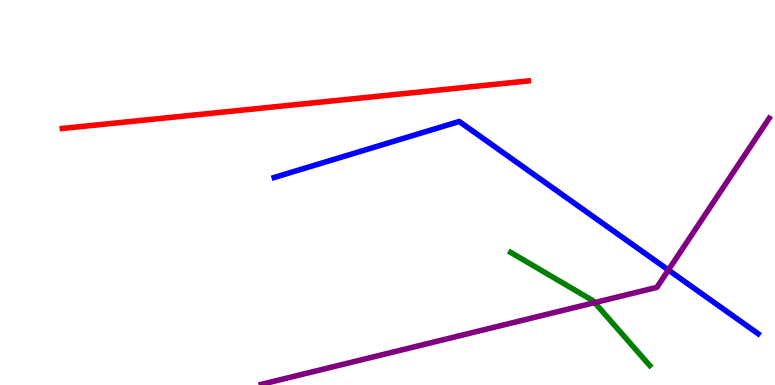[{'lines': ['blue', 'red'], 'intersections': []}, {'lines': ['green', 'red'], 'intersections': []}, {'lines': ['purple', 'red'], 'intersections': []}, {'lines': ['blue', 'green'], 'intersections': []}, {'lines': ['blue', 'purple'], 'intersections': [{'x': 8.62, 'y': 2.99}]}, {'lines': ['green', 'purple'], 'intersections': [{'x': 7.67, 'y': 2.14}]}]